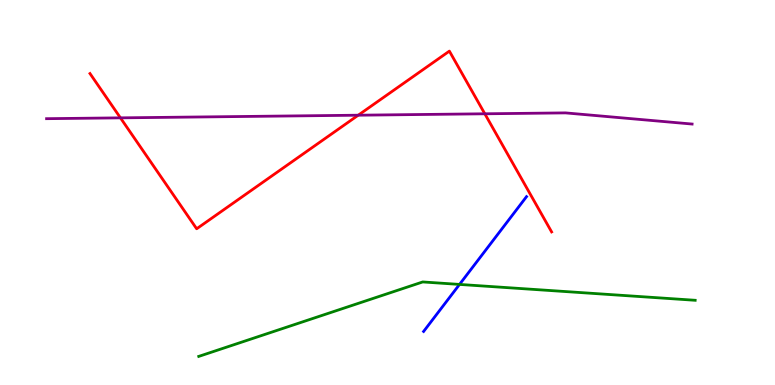[{'lines': ['blue', 'red'], 'intersections': []}, {'lines': ['green', 'red'], 'intersections': []}, {'lines': ['purple', 'red'], 'intersections': [{'x': 1.55, 'y': 6.94}, {'x': 4.62, 'y': 7.01}, {'x': 6.26, 'y': 7.04}]}, {'lines': ['blue', 'green'], 'intersections': [{'x': 5.93, 'y': 2.61}]}, {'lines': ['blue', 'purple'], 'intersections': []}, {'lines': ['green', 'purple'], 'intersections': []}]